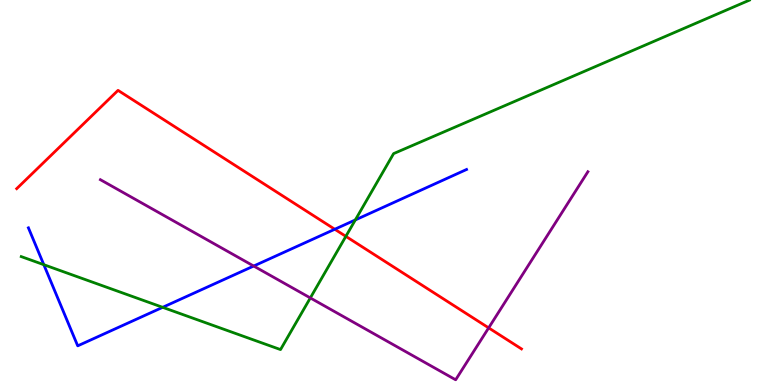[{'lines': ['blue', 'red'], 'intersections': [{'x': 4.32, 'y': 4.05}]}, {'lines': ['green', 'red'], 'intersections': [{'x': 4.46, 'y': 3.86}]}, {'lines': ['purple', 'red'], 'intersections': [{'x': 6.31, 'y': 1.48}]}, {'lines': ['blue', 'green'], 'intersections': [{'x': 0.565, 'y': 3.12}, {'x': 2.1, 'y': 2.02}, {'x': 4.58, 'y': 4.29}]}, {'lines': ['blue', 'purple'], 'intersections': [{'x': 3.27, 'y': 3.09}]}, {'lines': ['green', 'purple'], 'intersections': [{'x': 4.0, 'y': 2.26}]}]